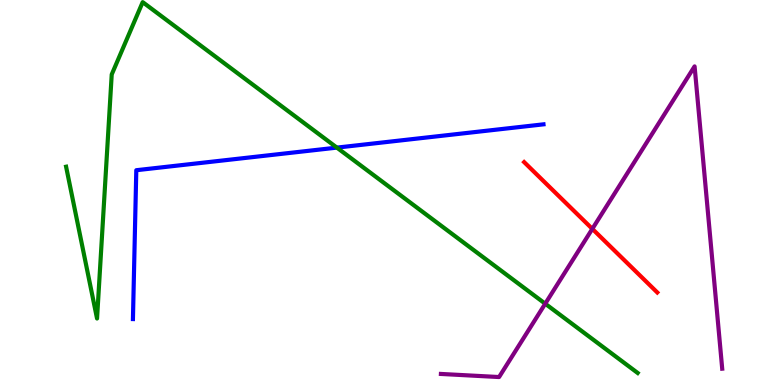[{'lines': ['blue', 'red'], 'intersections': []}, {'lines': ['green', 'red'], 'intersections': []}, {'lines': ['purple', 'red'], 'intersections': [{'x': 7.64, 'y': 4.06}]}, {'lines': ['blue', 'green'], 'intersections': [{'x': 4.35, 'y': 6.17}]}, {'lines': ['blue', 'purple'], 'intersections': []}, {'lines': ['green', 'purple'], 'intersections': [{'x': 7.04, 'y': 2.11}]}]